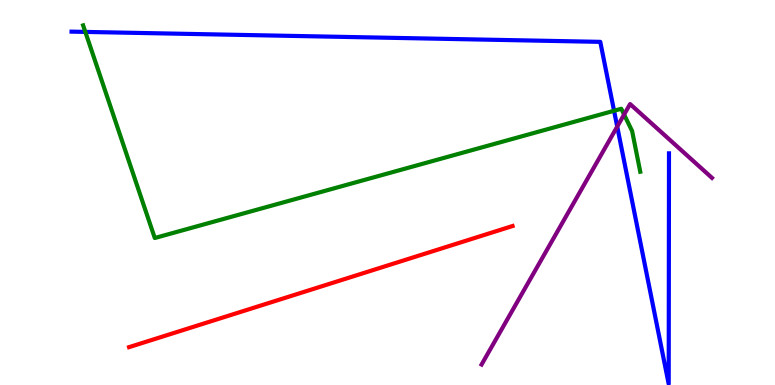[{'lines': ['blue', 'red'], 'intersections': []}, {'lines': ['green', 'red'], 'intersections': []}, {'lines': ['purple', 'red'], 'intersections': []}, {'lines': ['blue', 'green'], 'intersections': [{'x': 1.1, 'y': 9.17}, {'x': 7.92, 'y': 7.12}]}, {'lines': ['blue', 'purple'], 'intersections': [{'x': 7.96, 'y': 6.71}]}, {'lines': ['green', 'purple'], 'intersections': [{'x': 8.05, 'y': 7.02}]}]